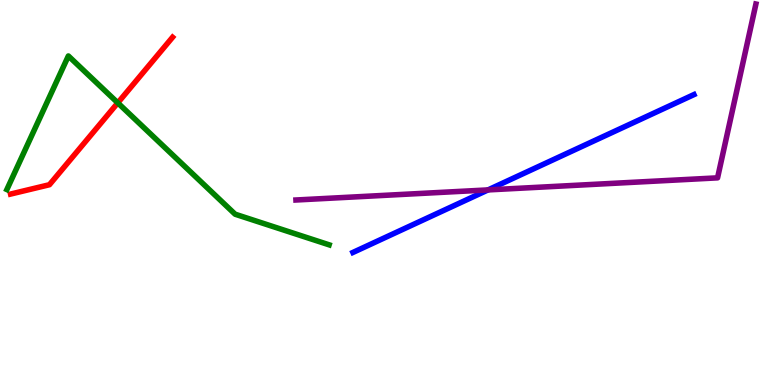[{'lines': ['blue', 'red'], 'intersections': []}, {'lines': ['green', 'red'], 'intersections': [{'x': 1.52, 'y': 7.33}]}, {'lines': ['purple', 'red'], 'intersections': []}, {'lines': ['blue', 'green'], 'intersections': []}, {'lines': ['blue', 'purple'], 'intersections': [{'x': 6.3, 'y': 5.07}]}, {'lines': ['green', 'purple'], 'intersections': []}]